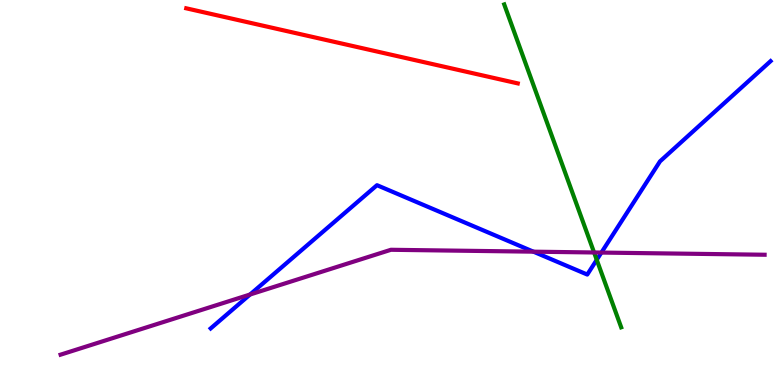[{'lines': ['blue', 'red'], 'intersections': []}, {'lines': ['green', 'red'], 'intersections': []}, {'lines': ['purple', 'red'], 'intersections': []}, {'lines': ['blue', 'green'], 'intersections': [{'x': 7.7, 'y': 3.25}]}, {'lines': ['blue', 'purple'], 'intersections': [{'x': 3.23, 'y': 2.35}, {'x': 6.88, 'y': 3.46}, {'x': 7.76, 'y': 3.44}]}, {'lines': ['green', 'purple'], 'intersections': [{'x': 7.67, 'y': 3.44}]}]